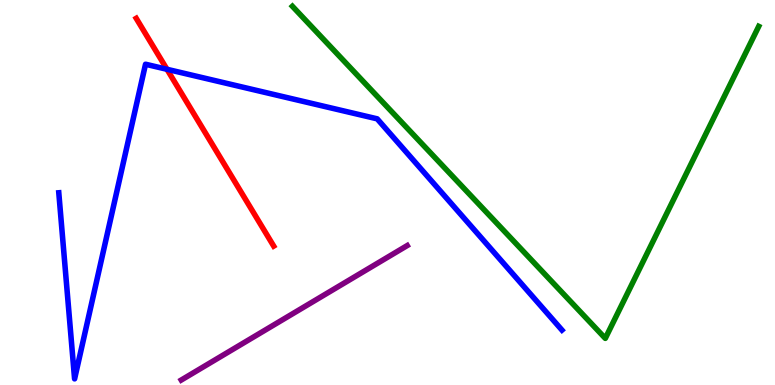[{'lines': ['blue', 'red'], 'intersections': [{'x': 2.15, 'y': 8.2}]}, {'lines': ['green', 'red'], 'intersections': []}, {'lines': ['purple', 'red'], 'intersections': []}, {'lines': ['blue', 'green'], 'intersections': []}, {'lines': ['blue', 'purple'], 'intersections': []}, {'lines': ['green', 'purple'], 'intersections': []}]